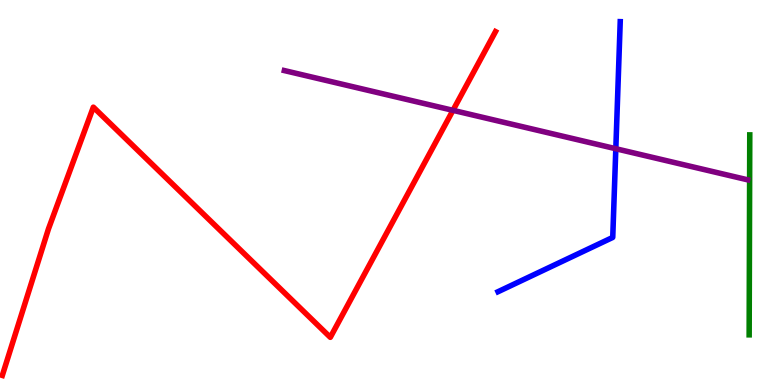[{'lines': ['blue', 'red'], 'intersections': []}, {'lines': ['green', 'red'], 'intersections': []}, {'lines': ['purple', 'red'], 'intersections': [{'x': 5.84, 'y': 7.13}]}, {'lines': ['blue', 'green'], 'intersections': []}, {'lines': ['blue', 'purple'], 'intersections': [{'x': 7.95, 'y': 6.14}]}, {'lines': ['green', 'purple'], 'intersections': []}]